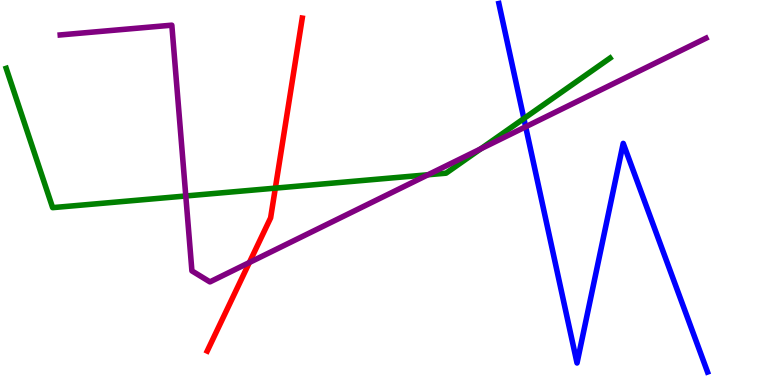[{'lines': ['blue', 'red'], 'intersections': []}, {'lines': ['green', 'red'], 'intersections': [{'x': 3.55, 'y': 5.11}]}, {'lines': ['purple', 'red'], 'intersections': [{'x': 3.22, 'y': 3.18}]}, {'lines': ['blue', 'green'], 'intersections': [{'x': 6.76, 'y': 6.92}]}, {'lines': ['blue', 'purple'], 'intersections': [{'x': 6.78, 'y': 6.71}]}, {'lines': ['green', 'purple'], 'intersections': [{'x': 2.4, 'y': 4.91}, {'x': 5.52, 'y': 5.46}, {'x': 6.2, 'y': 6.13}]}]